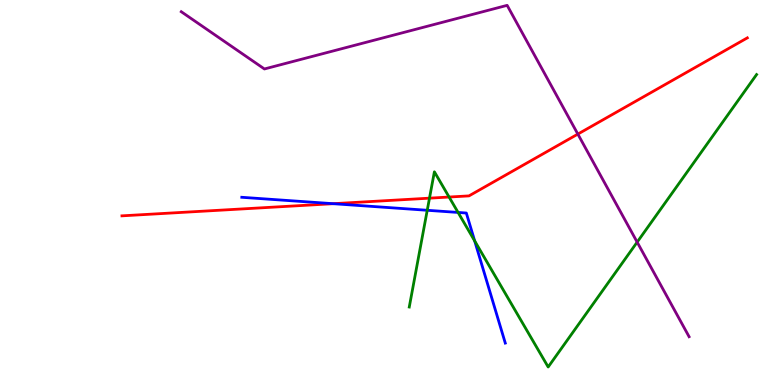[{'lines': ['blue', 'red'], 'intersections': [{'x': 4.3, 'y': 4.71}]}, {'lines': ['green', 'red'], 'intersections': [{'x': 5.54, 'y': 4.85}, {'x': 5.79, 'y': 4.88}]}, {'lines': ['purple', 'red'], 'intersections': [{'x': 7.46, 'y': 6.52}]}, {'lines': ['blue', 'green'], 'intersections': [{'x': 5.51, 'y': 4.54}, {'x': 5.91, 'y': 4.48}, {'x': 6.12, 'y': 3.74}]}, {'lines': ['blue', 'purple'], 'intersections': []}, {'lines': ['green', 'purple'], 'intersections': [{'x': 8.22, 'y': 3.71}]}]